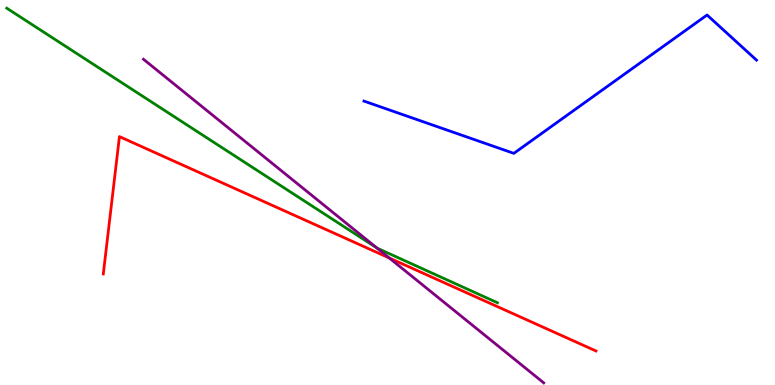[{'lines': ['blue', 'red'], 'intersections': []}, {'lines': ['green', 'red'], 'intersections': []}, {'lines': ['purple', 'red'], 'intersections': [{'x': 5.02, 'y': 3.3}]}, {'lines': ['blue', 'green'], 'intersections': []}, {'lines': ['blue', 'purple'], 'intersections': []}, {'lines': ['green', 'purple'], 'intersections': [{'x': 4.86, 'y': 3.56}]}]